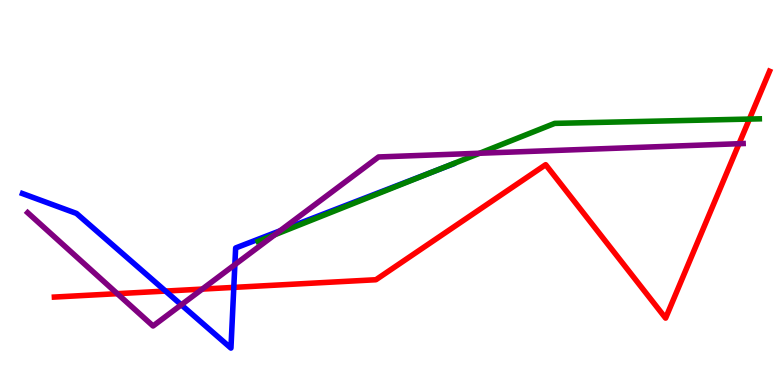[{'lines': ['blue', 'red'], 'intersections': [{'x': 2.14, 'y': 2.44}, {'x': 3.02, 'y': 2.54}]}, {'lines': ['green', 'red'], 'intersections': [{'x': 9.67, 'y': 6.91}]}, {'lines': ['purple', 'red'], 'intersections': [{'x': 1.51, 'y': 2.37}, {'x': 2.61, 'y': 2.49}, {'x': 9.54, 'y': 6.27}]}, {'lines': ['blue', 'green'], 'intersections': [{'x': 5.66, 'y': 5.6}]}, {'lines': ['blue', 'purple'], 'intersections': [{'x': 2.34, 'y': 2.08}, {'x': 3.03, 'y': 3.13}, {'x': 3.61, 'y': 4.0}]}, {'lines': ['green', 'purple'], 'intersections': [{'x': 3.55, 'y': 3.9}, {'x': 6.19, 'y': 6.02}]}]